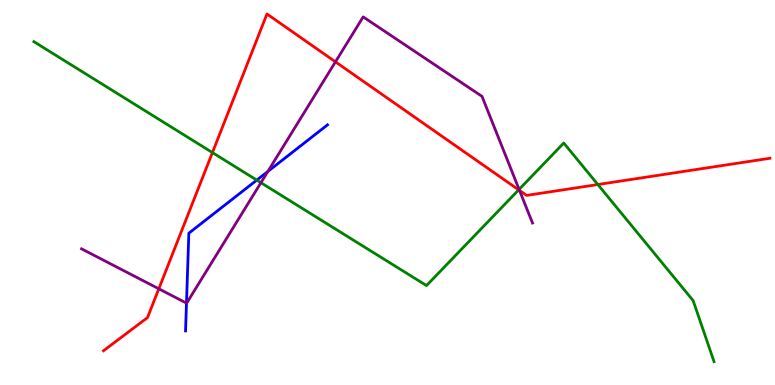[{'lines': ['blue', 'red'], 'intersections': []}, {'lines': ['green', 'red'], 'intersections': [{'x': 2.74, 'y': 6.04}, {'x': 6.69, 'y': 5.07}, {'x': 7.71, 'y': 5.21}]}, {'lines': ['purple', 'red'], 'intersections': [{'x': 2.05, 'y': 2.5}, {'x': 4.33, 'y': 8.39}, {'x': 6.7, 'y': 5.05}]}, {'lines': ['blue', 'green'], 'intersections': [{'x': 3.31, 'y': 5.32}]}, {'lines': ['blue', 'purple'], 'intersections': [{'x': 2.41, 'y': 2.13}, {'x': 3.46, 'y': 5.55}]}, {'lines': ['green', 'purple'], 'intersections': [{'x': 3.37, 'y': 5.25}, {'x': 6.7, 'y': 5.08}]}]